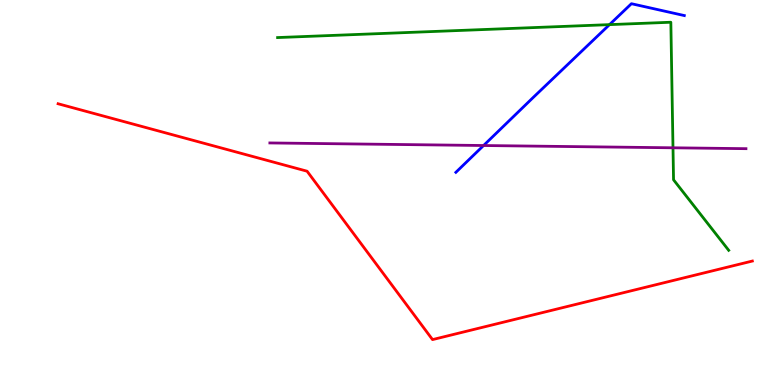[{'lines': ['blue', 'red'], 'intersections': []}, {'lines': ['green', 'red'], 'intersections': []}, {'lines': ['purple', 'red'], 'intersections': []}, {'lines': ['blue', 'green'], 'intersections': [{'x': 7.86, 'y': 9.36}]}, {'lines': ['blue', 'purple'], 'intersections': [{'x': 6.24, 'y': 6.22}]}, {'lines': ['green', 'purple'], 'intersections': [{'x': 8.68, 'y': 6.16}]}]